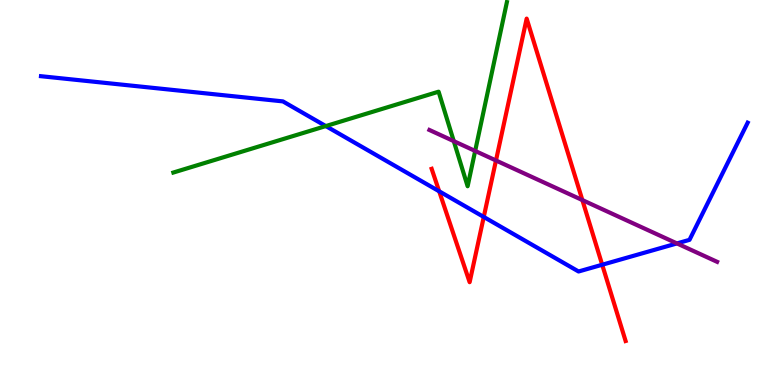[{'lines': ['blue', 'red'], 'intersections': [{'x': 5.67, 'y': 5.03}, {'x': 6.24, 'y': 4.37}, {'x': 7.77, 'y': 3.12}]}, {'lines': ['green', 'red'], 'intersections': []}, {'lines': ['purple', 'red'], 'intersections': [{'x': 6.4, 'y': 5.83}, {'x': 7.51, 'y': 4.8}]}, {'lines': ['blue', 'green'], 'intersections': [{'x': 4.2, 'y': 6.73}]}, {'lines': ['blue', 'purple'], 'intersections': [{'x': 8.73, 'y': 3.68}]}, {'lines': ['green', 'purple'], 'intersections': [{'x': 5.86, 'y': 6.33}, {'x': 6.13, 'y': 6.08}]}]